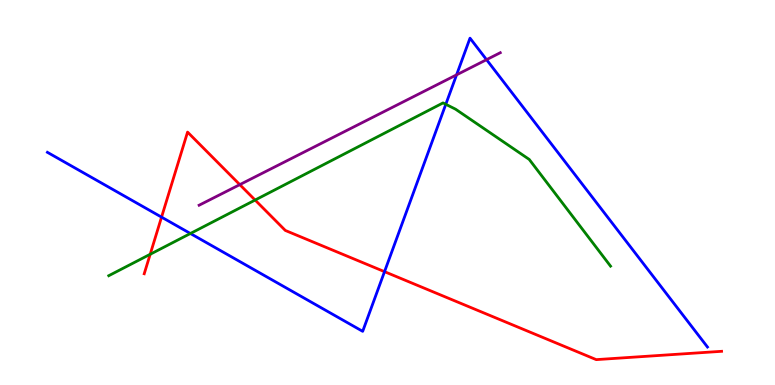[{'lines': ['blue', 'red'], 'intersections': [{'x': 2.08, 'y': 4.36}, {'x': 4.96, 'y': 2.94}]}, {'lines': ['green', 'red'], 'intersections': [{'x': 1.94, 'y': 3.4}, {'x': 3.29, 'y': 4.8}]}, {'lines': ['purple', 'red'], 'intersections': [{'x': 3.09, 'y': 5.2}]}, {'lines': ['blue', 'green'], 'intersections': [{'x': 2.46, 'y': 3.93}, {'x': 5.75, 'y': 7.29}]}, {'lines': ['blue', 'purple'], 'intersections': [{'x': 5.89, 'y': 8.06}, {'x': 6.28, 'y': 8.45}]}, {'lines': ['green', 'purple'], 'intersections': []}]